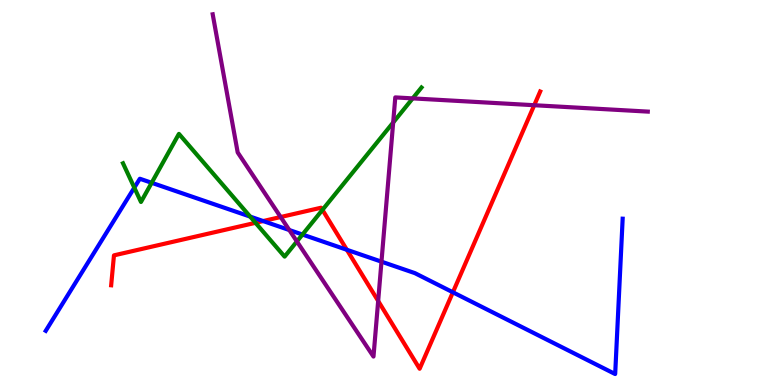[{'lines': ['blue', 'red'], 'intersections': [{'x': 3.4, 'y': 4.26}, {'x': 4.48, 'y': 3.51}, {'x': 5.84, 'y': 2.41}]}, {'lines': ['green', 'red'], 'intersections': [{'x': 3.3, 'y': 4.21}, {'x': 4.16, 'y': 4.55}]}, {'lines': ['purple', 'red'], 'intersections': [{'x': 3.62, 'y': 4.36}, {'x': 4.88, 'y': 2.18}, {'x': 6.89, 'y': 7.27}]}, {'lines': ['blue', 'green'], 'intersections': [{'x': 1.73, 'y': 5.13}, {'x': 1.96, 'y': 5.25}, {'x': 3.23, 'y': 4.37}, {'x': 3.9, 'y': 3.91}]}, {'lines': ['blue', 'purple'], 'intersections': [{'x': 3.73, 'y': 4.03}, {'x': 4.92, 'y': 3.2}]}, {'lines': ['green', 'purple'], 'intersections': [{'x': 3.83, 'y': 3.73}, {'x': 5.07, 'y': 6.82}, {'x': 5.33, 'y': 7.44}]}]